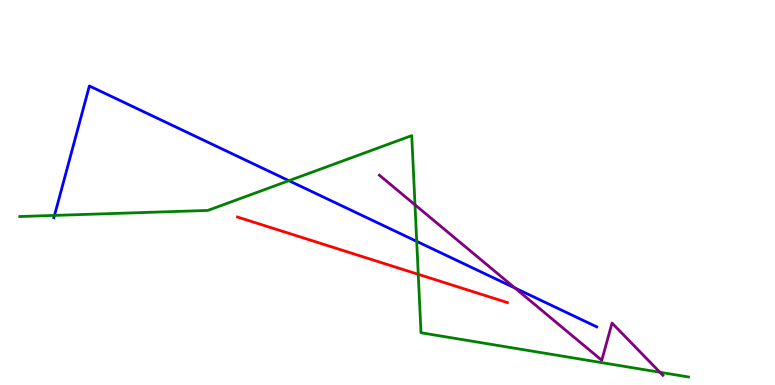[{'lines': ['blue', 'red'], 'intersections': []}, {'lines': ['green', 'red'], 'intersections': [{'x': 5.4, 'y': 2.87}]}, {'lines': ['purple', 'red'], 'intersections': []}, {'lines': ['blue', 'green'], 'intersections': [{'x': 0.703, 'y': 4.41}, {'x': 3.73, 'y': 5.31}, {'x': 5.38, 'y': 3.73}]}, {'lines': ['blue', 'purple'], 'intersections': [{'x': 6.64, 'y': 2.52}]}, {'lines': ['green', 'purple'], 'intersections': [{'x': 5.35, 'y': 4.68}, {'x': 8.51, 'y': 0.331}]}]